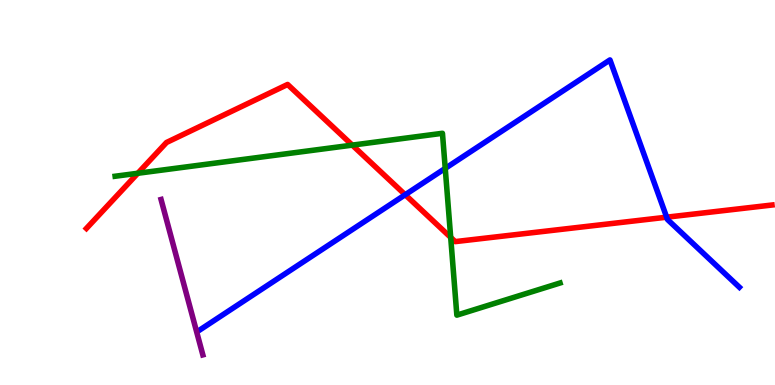[{'lines': ['blue', 'red'], 'intersections': [{'x': 5.23, 'y': 4.94}, {'x': 8.6, 'y': 4.36}]}, {'lines': ['green', 'red'], 'intersections': [{'x': 1.78, 'y': 5.5}, {'x': 4.55, 'y': 6.23}, {'x': 5.82, 'y': 3.83}]}, {'lines': ['purple', 'red'], 'intersections': []}, {'lines': ['blue', 'green'], 'intersections': [{'x': 5.74, 'y': 5.63}]}, {'lines': ['blue', 'purple'], 'intersections': []}, {'lines': ['green', 'purple'], 'intersections': []}]